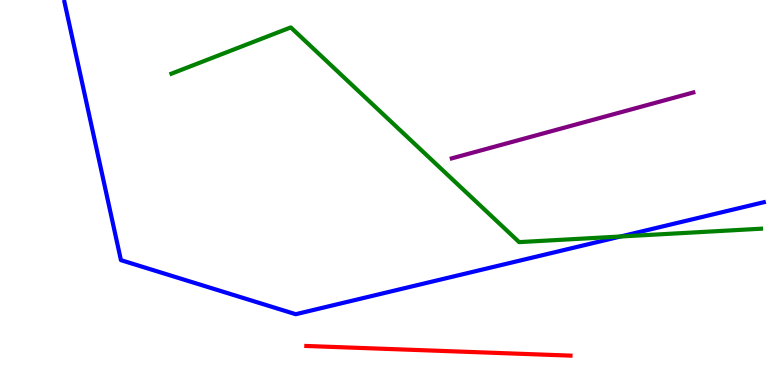[{'lines': ['blue', 'red'], 'intersections': []}, {'lines': ['green', 'red'], 'intersections': []}, {'lines': ['purple', 'red'], 'intersections': []}, {'lines': ['blue', 'green'], 'intersections': [{'x': 8.01, 'y': 3.86}]}, {'lines': ['blue', 'purple'], 'intersections': []}, {'lines': ['green', 'purple'], 'intersections': []}]